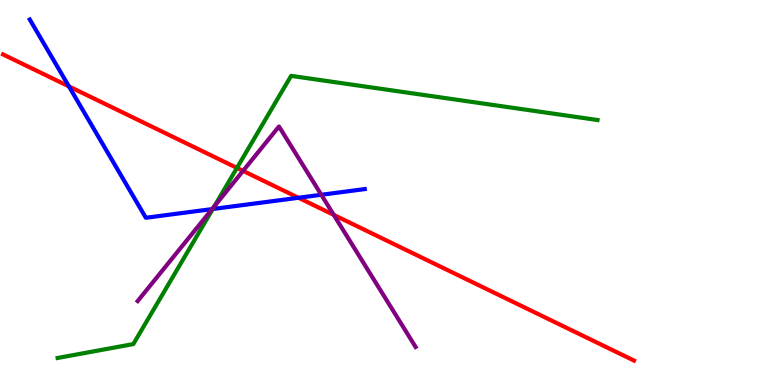[{'lines': ['blue', 'red'], 'intersections': [{'x': 0.889, 'y': 7.76}, {'x': 3.85, 'y': 4.86}]}, {'lines': ['green', 'red'], 'intersections': [{'x': 3.06, 'y': 5.64}]}, {'lines': ['purple', 'red'], 'intersections': [{'x': 3.14, 'y': 5.56}, {'x': 4.31, 'y': 4.42}]}, {'lines': ['blue', 'green'], 'intersections': [{'x': 2.75, 'y': 4.57}]}, {'lines': ['blue', 'purple'], 'intersections': [{'x': 2.74, 'y': 4.57}, {'x': 4.15, 'y': 4.94}]}, {'lines': ['green', 'purple'], 'intersections': [{'x': 2.77, 'y': 4.64}]}]